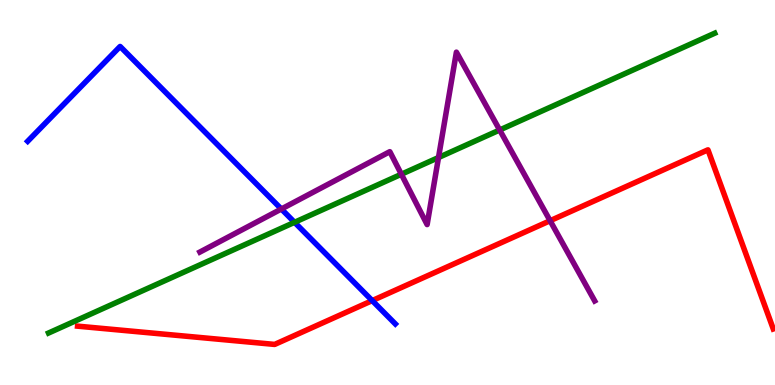[{'lines': ['blue', 'red'], 'intersections': [{'x': 4.8, 'y': 2.19}]}, {'lines': ['green', 'red'], 'intersections': []}, {'lines': ['purple', 'red'], 'intersections': [{'x': 7.1, 'y': 4.27}]}, {'lines': ['blue', 'green'], 'intersections': [{'x': 3.8, 'y': 4.23}]}, {'lines': ['blue', 'purple'], 'intersections': [{'x': 3.63, 'y': 4.57}]}, {'lines': ['green', 'purple'], 'intersections': [{'x': 5.18, 'y': 5.47}, {'x': 5.66, 'y': 5.91}, {'x': 6.45, 'y': 6.62}]}]